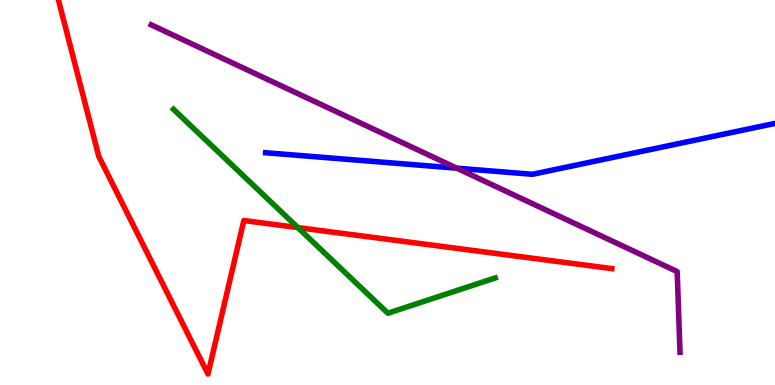[{'lines': ['blue', 'red'], 'intersections': []}, {'lines': ['green', 'red'], 'intersections': [{'x': 3.84, 'y': 4.09}]}, {'lines': ['purple', 'red'], 'intersections': []}, {'lines': ['blue', 'green'], 'intersections': []}, {'lines': ['blue', 'purple'], 'intersections': [{'x': 5.89, 'y': 5.63}]}, {'lines': ['green', 'purple'], 'intersections': []}]